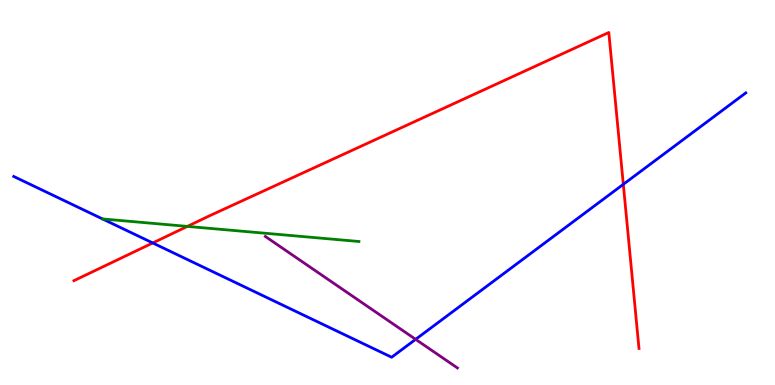[{'lines': ['blue', 'red'], 'intersections': [{'x': 1.97, 'y': 3.69}, {'x': 8.04, 'y': 5.21}]}, {'lines': ['green', 'red'], 'intersections': [{'x': 2.42, 'y': 4.12}]}, {'lines': ['purple', 'red'], 'intersections': []}, {'lines': ['blue', 'green'], 'intersections': []}, {'lines': ['blue', 'purple'], 'intersections': [{'x': 5.36, 'y': 1.19}]}, {'lines': ['green', 'purple'], 'intersections': []}]